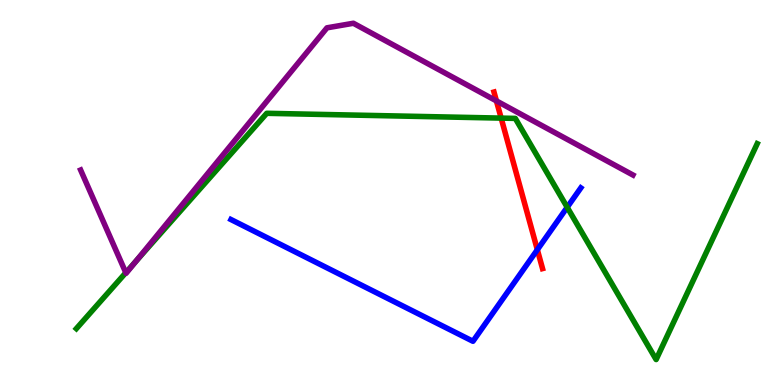[{'lines': ['blue', 'red'], 'intersections': [{'x': 6.93, 'y': 3.51}]}, {'lines': ['green', 'red'], 'intersections': [{'x': 6.47, 'y': 6.93}]}, {'lines': ['purple', 'red'], 'intersections': [{'x': 6.41, 'y': 7.38}]}, {'lines': ['blue', 'green'], 'intersections': [{'x': 7.32, 'y': 4.62}]}, {'lines': ['blue', 'purple'], 'intersections': []}, {'lines': ['green', 'purple'], 'intersections': [{'x': 1.62, 'y': 2.92}, {'x': 1.76, 'y': 3.22}]}]